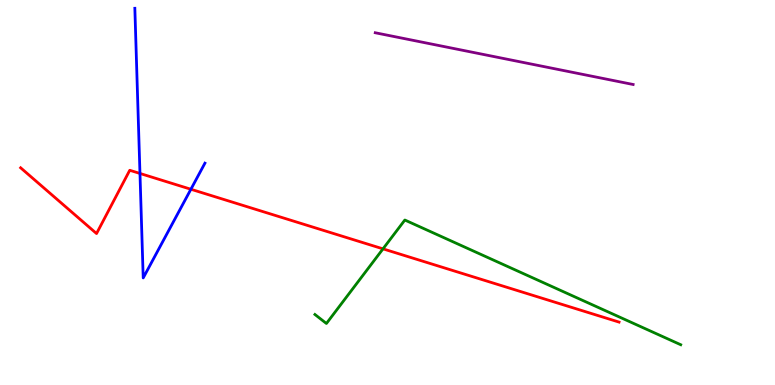[{'lines': ['blue', 'red'], 'intersections': [{'x': 1.81, 'y': 5.49}, {'x': 2.46, 'y': 5.08}]}, {'lines': ['green', 'red'], 'intersections': [{'x': 4.94, 'y': 3.54}]}, {'lines': ['purple', 'red'], 'intersections': []}, {'lines': ['blue', 'green'], 'intersections': []}, {'lines': ['blue', 'purple'], 'intersections': []}, {'lines': ['green', 'purple'], 'intersections': []}]